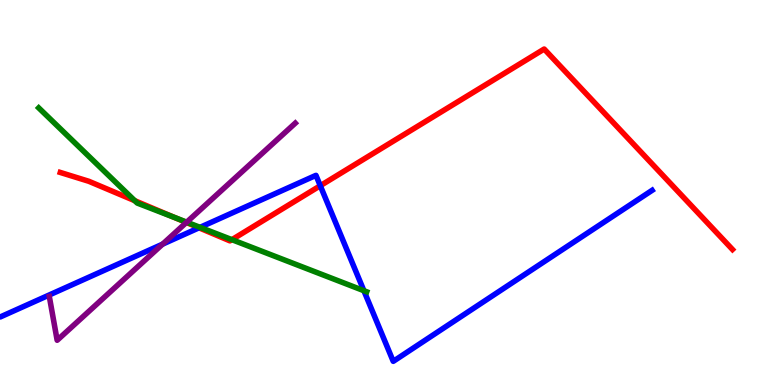[{'lines': ['blue', 'red'], 'intersections': [{'x': 2.57, 'y': 4.08}, {'x': 4.13, 'y': 5.18}]}, {'lines': ['green', 'red'], 'intersections': [{'x': 1.74, 'y': 4.79}, {'x': 2.25, 'y': 4.35}, {'x': 2.99, 'y': 3.77}]}, {'lines': ['purple', 'red'], 'intersections': [{'x': 2.4, 'y': 4.22}]}, {'lines': ['blue', 'green'], 'intersections': [{'x': 2.58, 'y': 4.09}, {'x': 4.7, 'y': 2.45}]}, {'lines': ['blue', 'purple'], 'intersections': [{'x': 2.1, 'y': 3.66}]}, {'lines': ['green', 'purple'], 'intersections': [{'x': 2.41, 'y': 4.23}]}]